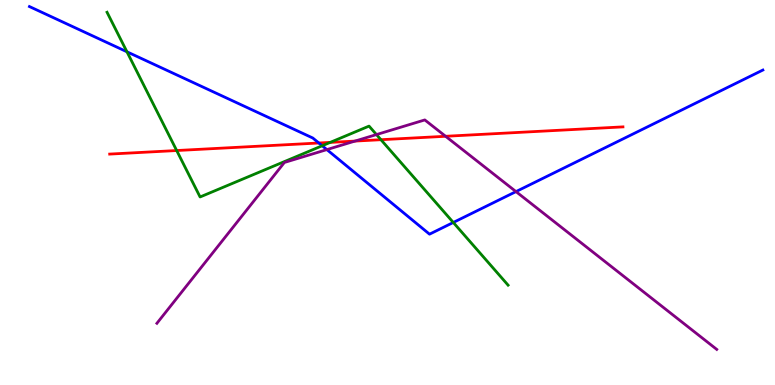[{'lines': ['blue', 'red'], 'intersections': [{'x': 4.11, 'y': 6.29}]}, {'lines': ['green', 'red'], 'intersections': [{'x': 2.28, 'y': 6.09}, {'x': 4.26, 'y': 6.3}, {'x': 4.92, 'y': 6.37}]}, {'lines': ['purple', 'red'], 'intersections': [{'x': 4.58, 'y': 6.34}, {'x': 5.75, 'y': 6.46}]}, {'lines': ['blue', 'green'], 'intersections': [{'x': 1.64, 'y': 8.65}, {'x': 4.16, 'y': 6.21}, {'x': 5.85, 'y': 4.22}]}, {'lines': ['blue', 'purple'], 'intersections': [{'x': 4.22, 'y': 6.11}, {'x': 6.66, 'y': 5.02}]}, {'lines': ['green', 'purple'], 'intersections': [{'x': 4.86, 'y': 6.5}]}]